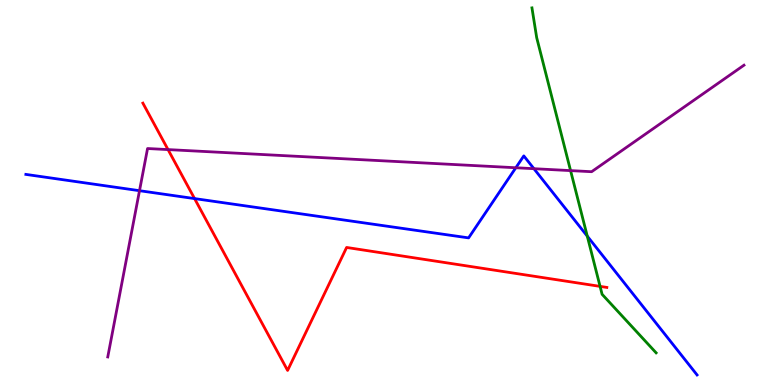[{'lines': ['blue', 'red'], 'intersections': [{'x': 2.51, 'y': 4.84}]}, {'lines': ['green', 'red'], 'intersections': [{'x': 7.74, 'y': 2.56}]}, {'lines': ['purple', 'red'], 'intersections': [{'x': 2.17, 'y': 6.11}]}, {'lines': ['blue', 'green'], 'intersections': [{'x': 7.58, 'y': 3.87}]}, {'lines': ['blue', 'purple'], 'intersections': [{'x': 1.8, 'y': 5.05}, {'x': 6.66, 'y': 5.64}, {'x': 6.89, 'y': 5.62}]}, {'lines': ['green', 'purple'], 'intersections': [{'x': 7.36, 'y': 5.57}]}]